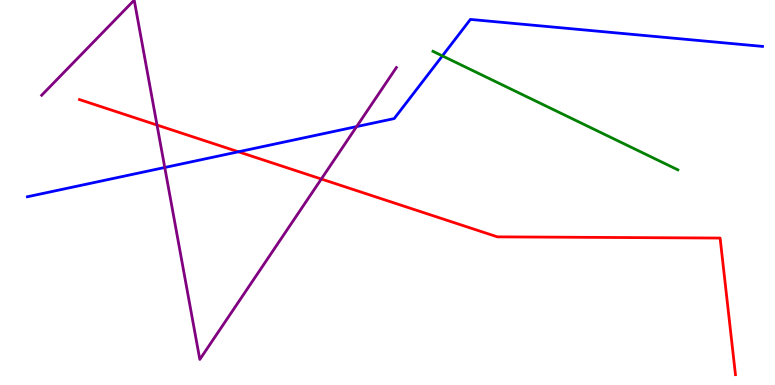[{'lines': ['blue', 'red'], 'intersections': [{'x': 3.08, 'y': 6.06}]}, {'lines': ['green', 'red'], 'intersections': []}, {'lines': ['purple', 'red'], 'intersections': [{'x': 2.03, 'y': 6.75}, {'x': 4.15, 'y': 5.35}]}, {'lines': ['blue', 'green'], 'intersections': [{'x': 5.71, 'y': 8.55}]}, {'lines': ['blue', 'purple'], 'intersections': [{'x': 2.13, 'y': 5.65}, {'x': 4.6, 'y': 6.71}]}, {'lines': ['green', 'purple'], 'intersections': []}]